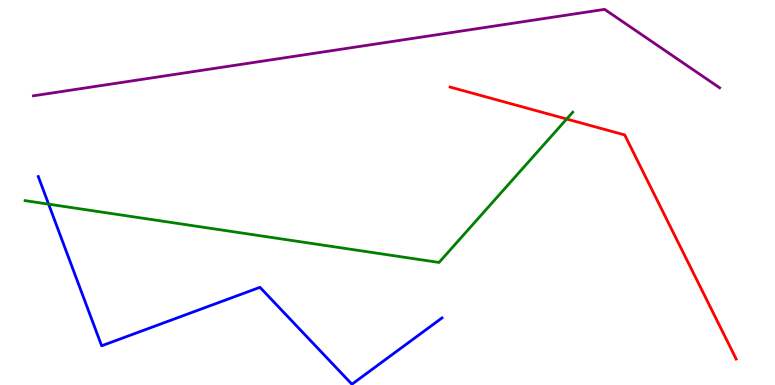[{'lines': ['blue', 'red'], 'intersections': []}, {'lines': ['green', 'red'], 'intersections': [{'x': 7.31, 'y': 6.91}]}, {'lines': ['purple', 'red'], 'intersections': []}, {'lines': ['blue', 'green'], 'intersections': [{'x': 0.627, 'y': 4.7}]}, {'lines': ['blue', 'purple'], 'intersections': []}, {'lines': ['green', 'purple'], 'intersections': []}]